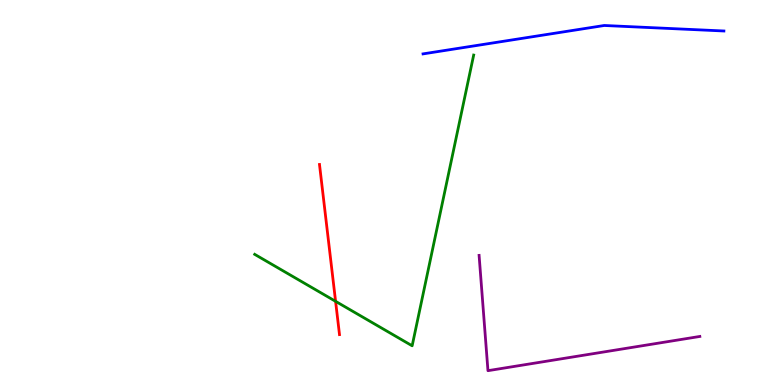[{'lines': ['blue', 'red'], 'intersections': []}, {'lines': ['green', 'red'], 'intersections': [{'x': 4.33, 'y': 2.17}]}, {'lines': ['purple', 'red'], 'intersections': []}, {'lines': ['blue', 'green'], 'intersections': []}, {'lines': ['blue', 'purple'], 'intersections': []}, {'lines': ['green', 'purple'], 'intersections': []}]